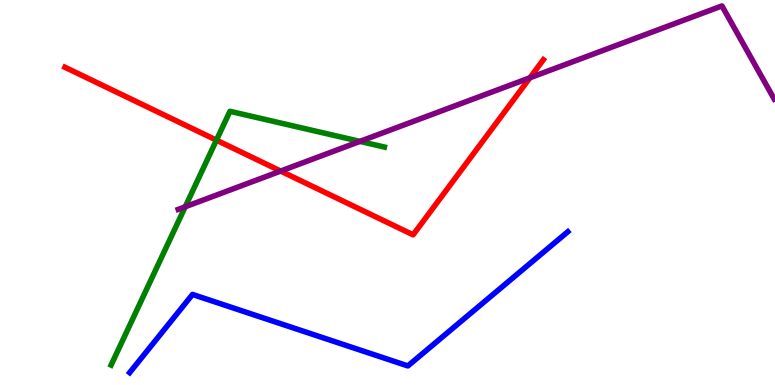[{'lines': ['blue', 'red'], 'intersections': []}, {'lines': ['green', 'red'], 'intersections': [{'x': 2.79, 'y': 6.36}]}, {'lines': ['purple', 'red'], 'intersections': [{'x': 3.62, 'y': 5.56}, {'x': 6.84, 'y': 7.98}]}, {'lines': ['blue', 'green'], 'intersections': []}, {'lines': ['blue', 'purple'], 'intersections': []}, {'lines': ['green', 'purple'], 'intersections': [{'x': 2.39, 'y': 4.63}, {'x': 4.64, 'y': 6.33}]}]